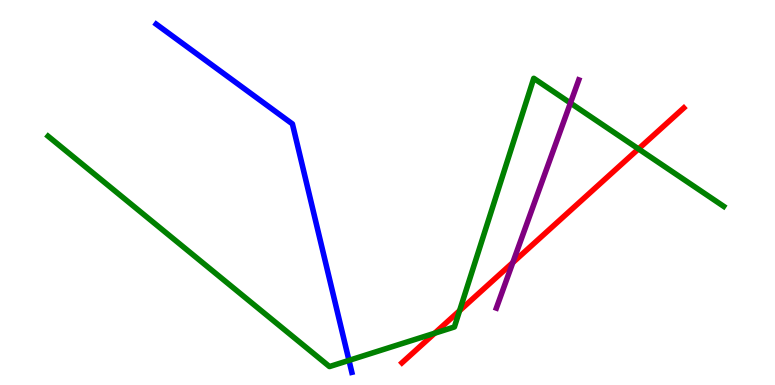[{'lines': ['blue', 'red'], 'intersections': []}, {'lines': ['green', 'red'], 'intersections': [{'x': 5.61, 'y': 1.34}, {'x': 5.93, 'y': 1.93}, {'x': 8.24, 'y': 6.13}]}, {'lines': ['purple', 'red'], 'intersections': [{'x': 6.62, 'y': 3.18}]}, {'lines': ['blue', 'green'], 'intersections': [{'x': 4.5, 'y': 0.639}]}, {'lines': ['blue', 'purple'], 'intersections': []}, {'lines': ['green', 'purple'], 'intersections': [{'x': 7.36, 'y': 7.32}]}]